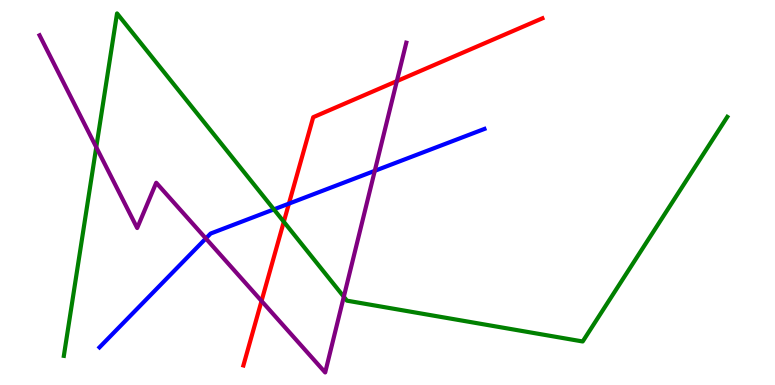[{'lines': ['blue', 'red'], 'intersections': [{'x': 3.73, 'y': 4.71}]}, {'lines': ['green', 'red'], 'intersections': [{'x': 3.66, 'y': 4.24}]}, {'lines': ['purple', 'red'], 'intersections': [{'x': 3.37, 'y': 2.18}, {'x': 5.12, 'y': 7.89}]}, {'lines': ['blue', 'green'], 'intersections': [{'x': 3.53, 'y': 4.56}]}, {'lines': ['blue', 'purple'], 'intersections': [{'x': 2.66, 'y': 3.81}, {'x': 4.84, 'y': 5.56}]}, {'lines': ['green', 'purple'], 'intersections': [{'x': 1.24, 'y': 6.18}, {'x': 4.44, 'y': 2.29}]}]